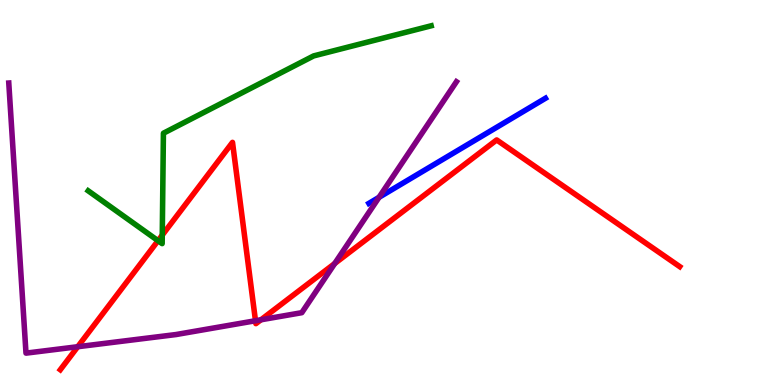[{'lines': ['blue', 'red'], 'intersections': []}, {'lines': ['green', 'red'], 'intersections': [{'x': 2.04, 'y': 3.75}, {'x': 2.09, 'y': 3.89}]}, {'lines': ['purple', 'red'], 'intersections': [{'x': 1.0, 'y': 0.994}, {'x': 3.3, 'y': 1.67}, {'x': 3.37, 'y': 1.69}, {'x': 4.32, 'y': 3.16}]}, {'lines': ['blue', 'green'], 'intersections': []}, {'lines': ['blue', 'purple'], 'intersections': [{'x': 4.89, 'y': 4.87}]}, {'lines': ['green', 'purple'], 'intersections': []}]